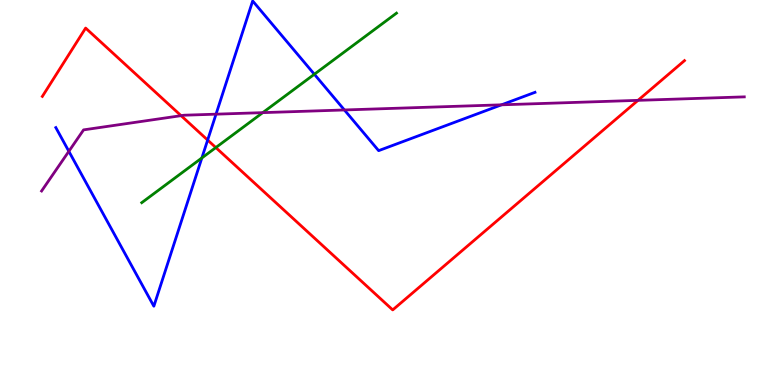[{'lines': ['blue', 'red'], 'intersections': [{'x': 2.68, 'y': 6.36}]}, {'lines': ['green', 'red'], 'intersections': [{'x': 2.78, 'y': 6.17}]}, {'lines': ['purple', 'red'], 'intersections': [{'x': 2.34, 'y': 7.0}, {'x': 8.23, 'y': 7.39}]}, {'lines': ['blue', 'green'], 'intersections': [{'x': 2.6, 'y': 5.9}, {'x': 4.06, 'y': 8.07}]}, {'lines': ['blue', 'purple'], 'intersections': [{'x': 0.888, 'y': 6.07}, {'x': 2.79, 'y': 7.03}, {'x': 4.44, 'y': 7.14}, {'x': 6.47, 'y': 7.28}]}, {'lines': ['green', 'purple'], 'intersections': [{'x': 3.39, 'y': 7.07}]}]